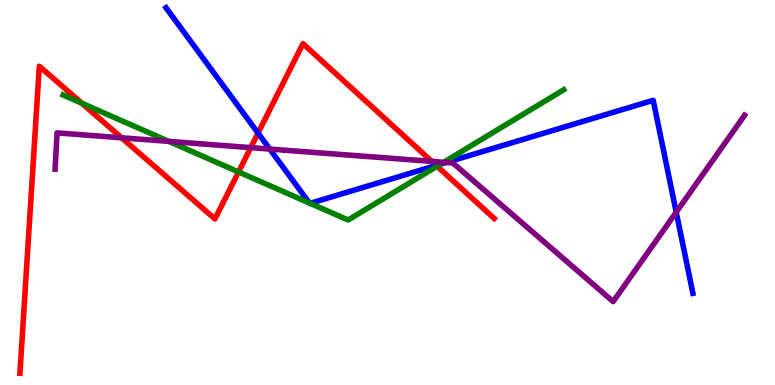[{'lines': ['blue', 'red'], 'intersections': [{'x': 3.33, 'y': 6.54}, {'x': 5.63, 'y': 5.7}]}, {'lines': ['green', 'red'], 'intersections': [{'x': 1.06, 'y': 7.32}, {'x': 3.08, 'y': 5.53}, {'x': 5.64, 'y': 5.68}]}, {'lines': ['purple', 'red'], 'intersections': [{'x': 1.57, 'y': 6.42}, {'x': 3.24, 'y': 6.17}, {'x': 5.57, 'y': 5.81}]}, {'lines': ['blue', 'green'], 'intersections': [{'x': 3.99, 'y': 4.73}, {'x': 4.0, 'y': 4.72}, {'x': 5.68, 'y': 5.74}]}, {'lines': ['blue', 'purple'], 'intersections': [{'x': 3.48, 'y': 6.13}, {'x': 5.76, 'y': 5.78}, {'x': 8.73, 'y': 4.49}]}, {'lines': ['green', 'purple'], 'intersections': [{'x': 2.18, 'y': 6.33}, {'x': 5.72, 'y': 5.78}]}]